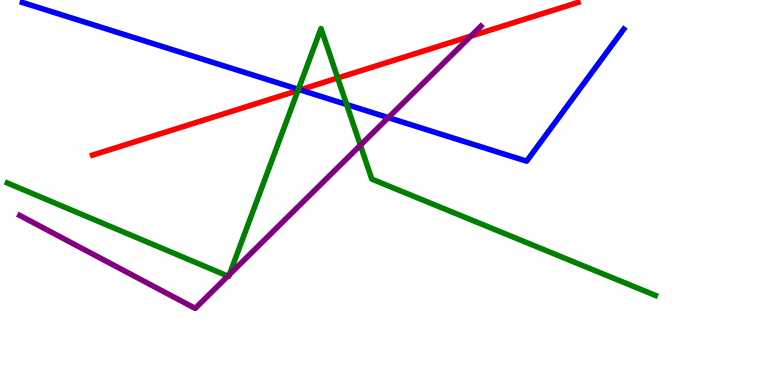[{'lines': ['blue', 'red'], 'intersections': [{'x': 3.87, 'y': 7.67}]}, {'lines': ['green', 'red'], 'intersections': [{'x': 3.84, 'y': 7.65}, {'x': 4.36, 'y': 7.97}]}, {'lines': ['purple', 'red'], 'intersections': [{'x': 6.08, 'y': 9.06}]}, {'lines': ['blue', 'green'], 'intersections': [{'x': 3.85, 'y': 7.68}, {'x': 4.47, 'y': 7.29}]}, {'lines': ['blue', 'purple'], 'intersections': [{'x': 5.01, 'y': 6.94}]}, {'lines': ['green', 'purple'], 'intersections': [{'x': 2.94, 'y': 2.83}, {'x': 2.96, 'y': 2.87}, {'x': 4.65, 'y': 6.23}]}]